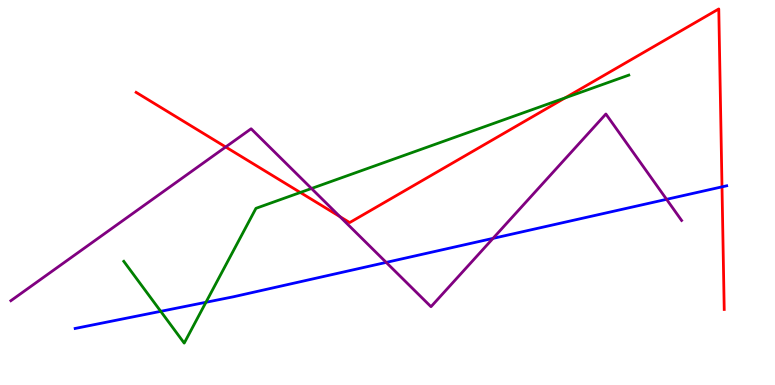[{'lines': ['blue', 'red'], 'intersections': [{'x': 9.32, 'y': 5.15}]}, {'lines': ['green', 'red'], 'intersections': [{'x': 3.88, 'y': 5.0}, {'x': 7.29, 'y': 7.46}]}, {'lines': ['purple', 'red'], 'intersections': [{'x': 2.91, 'y': 6.18}, {'x': 4.39, 'y': 4.37}]}, {'lines': ['blue', 'green'], 'intersections': [{'x': 2.07, 'y': 1.91}, {'x': 2.66, 'y': 2.15}]}, {'lines': ['blue', 'purple'], 'intersections': [{'x': 4.98, 'y': 3.18}, {'x': 6.36, 'y': 3.81}, {'x': 8.6, 'y': 4.82}]}, {'lines': ['green', 'purple'], 'intersections': [{'x': 4.02, 'y': 5.1}]}]